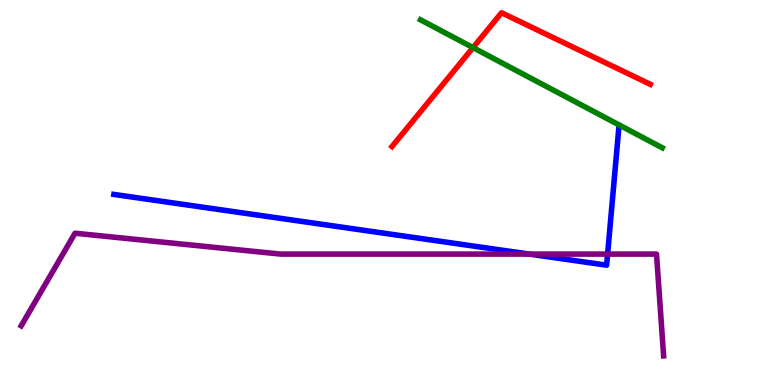[{'lines': ['blue', 'red'], 'intersections': []}, {'lines': ['green', 'red'], 'intersections': [{'x': 6.1, 'y': 8.76}]}, {'lines': ['purple', 'red'], 'intersections': []}, {'lines': ['blue', 'green'], 'intersections': []}, {'lines': ['blue', 'purple'], 'intersections': [{'x': 6.83, 'y': 3.4}, {'x': 7.84, 'y': 3.4}]}, {'lines': ['green', 'purple'], 'intersections': []}]